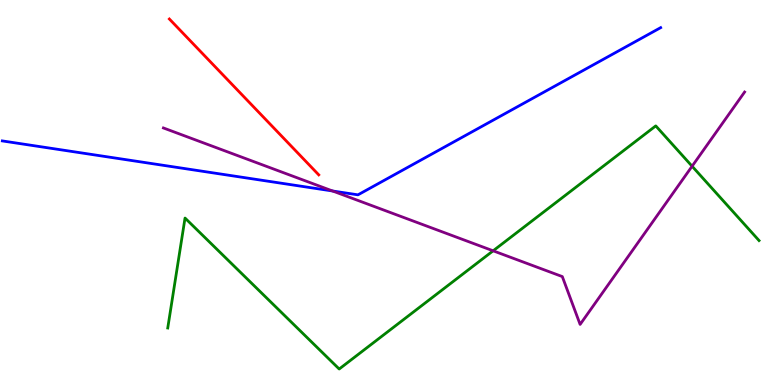[{'lines': ['blue', 'red'], 'intersections': []}, {'lines': ['green', 'red'], 'intersections': []}, {'lines': ['purple', 'red'], 'intersections': []}, {'lines': ['blue', 'green'], 'intersections': []}, {'lines': ['blue', 'purple'], 'intersections': [{'x': 4.29, 'y': 5.04}]}, {'lines': ['green', 'purple'], 'intersections': [{'x': 6.36, 'y': 3.49}, {'x': 8.93, 'y': 5.68}]}]